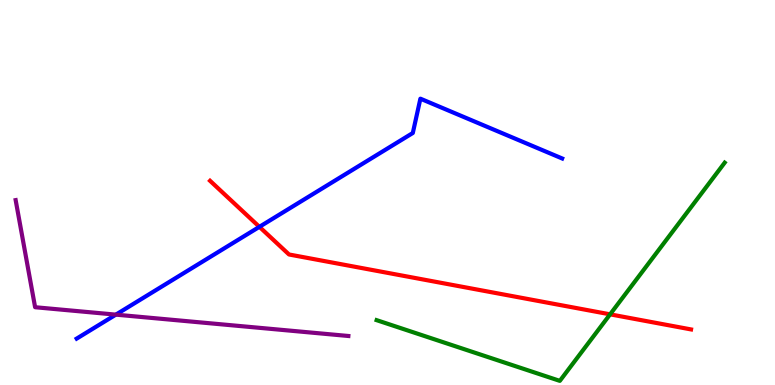[{'lines': ['blue', 'red'], 'intersections': [{'x': 3.35, 'y': 4.11}]}, {'lines': ['green', 'red'], 'intersections': [{'x': 7.87, 'y': 1.84}]}, {'lines': ['purple', 'red'], 'intersections': []}, {'lines': ['blue', 'green'], 'intersections': []}, {'lines': ['blue', 'purple'], 'intersections': [{'x': 1.49, 'y': 1.83}]}, {'lines': ['green', 'purple'], 'intersections': []}]